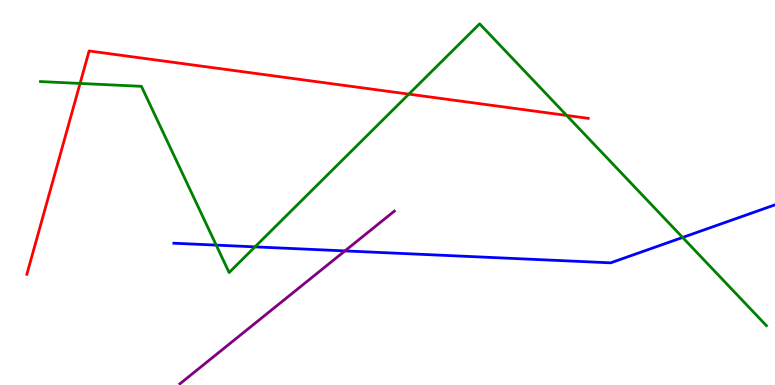[{'lines': ['blue', 'red'], 'intersections': []}, {'lines': ['green', 'red'], 'intersections': [{'x': 1.03, 'y': 7.83}, {'x': 5.28, 'y': 7.56}, {'x': 7.31, 'y': 7.0}]}, {'lines': ['purple', 'red'], 'intersections': []}, {'lines': ['blue', 'green'], 'intersections': [{'x': 2.79, 'y': 3.63}, {'x': 3.29, 'y': 3.59}, {'x': 8.81, 'y': 3.83}]}, {'lines': ['blue', 'purple'], 'intersections': [{'x': 4.45, 'y': 3.48}]}, {'lines': ['green', 'purple'], 'intersections': []}]